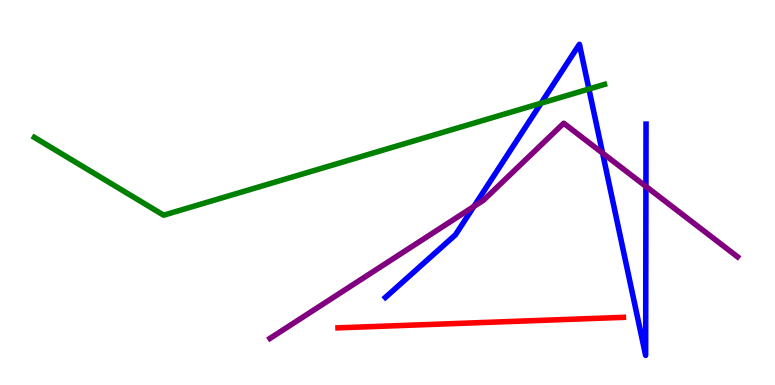[{'lines': ['blue', 'red'], 'intersections': []}, {'lines': ['green', 'red'], 'intersections': []}, {'lines': ['purple', 'red'], 'intersections': []}, {'lines': ['blue', 'green'], 'intersections': [{'x': 6.98, 'y': 7.32}, {'x': 7.6, 'y': 7.69}]}, {'lines': ['blue', 'purple'], 'intersections': [{'x': 6.11, 'y': 4.64}, {'x': 7.78, 'y': 6.02}, {'x': 8.33, 'y': 5.16}]}, {'lines': ['green', 'purple'], 'intersections': []}]